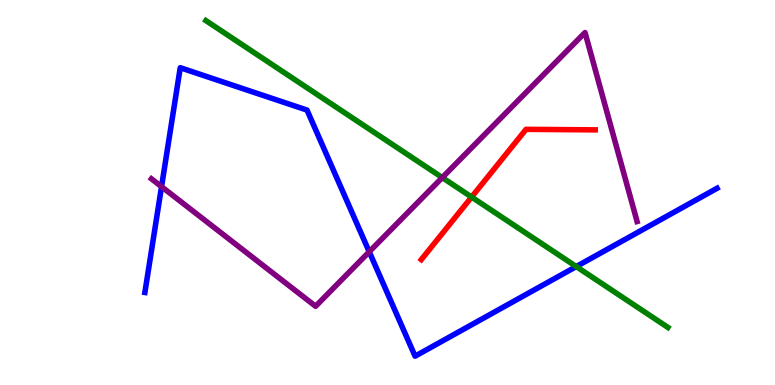[{'lines': ['blue', 'red'], 'intersections': []}, {'lines': ['green', 'red'], 'intersections': [{'x': 6.09, 'y': 4.88}]}, {'lines': ['purple', 'red'], 'intersections': []}, {'lines': ['blue', 'green'], 'intersections': [{'x': 7.44, 'y': 3.08}]}, {'lines': ['blue', 'purple'], 'intersections': [{'x': 2.08, 'y': 5.15}, {'x': 4.76, 'y': 3.46}]}, {'lines': ['green', 'purple'], 'intersections': [{'x': 5.71, 'y': 5.39}]}]